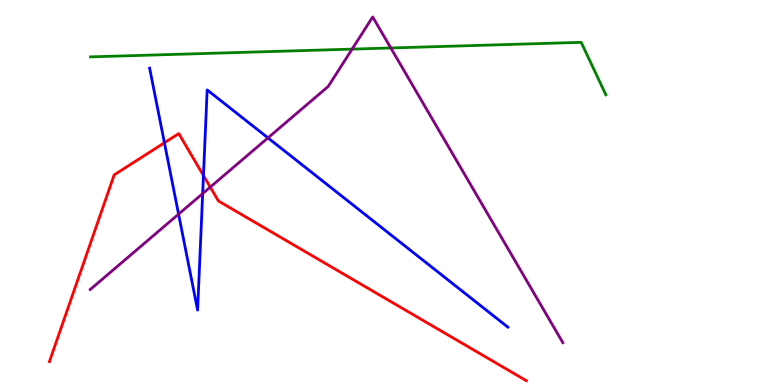[{'lines': ['blue', 'red'], 'intersections': [{'x': 2.12, 'y': 6.29}, {'x': 2.63, 'y': 5.44}]}, {'lines': ['green', 'red'], 'intersections': []}, {'lines': ['purple', 'red'], 'intersections': [{'x': 2.71, 'y': 5.14}]}, {'lines': ['blue', 'green'], 'intersections': []}, {'lines': ['blue', 'purple'], 'intersections': [{'x': 2.3, 'y': 4.44}, {'x': 2.62, 'y': 4.97}, {'x': 3.46, 'y': 6.42}]}, {'lines': ['green', 'purple'], 'intersections': [{'x': 4.54, 'y': 8.72}, {'x': 5.04, 'y': 8.75}]}]